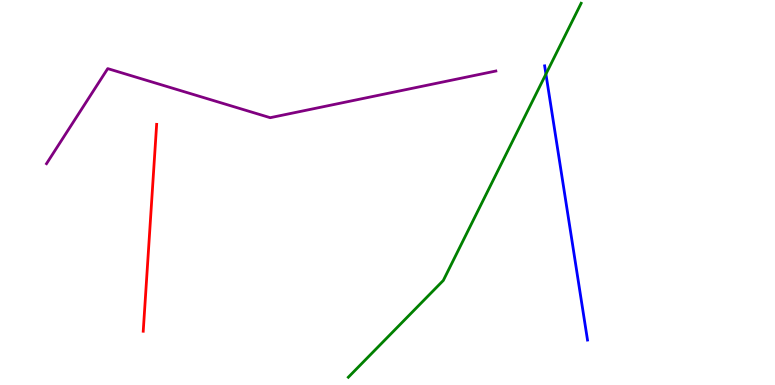[{'lines': ['blue', 'red'], 'intersections': []}, {'lines': ['green', 'red'], 'intersections': []}, {'lines': ['purple', 'red'], 'intersections': []}, {'lines': ['blue', 'green'], 'intersections': [{'x': 7.04, 'y': 8.08}]}, {'lines': ['blue', 'purple'], 'intersections': []}, {'lines': ['green', 'purple'], 'intersections': []}]